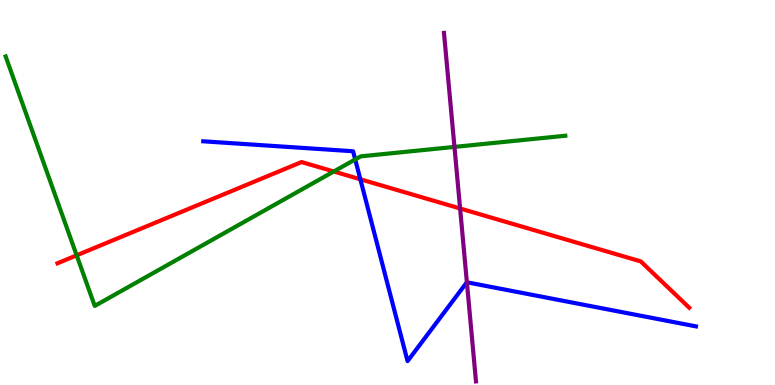[{'lines': ['blue', 'red'], 'intersections': [{'x': 4.65, 'y': 5.34}]}, {'lines': ['green', 'red'], 'intersections': [{'x': 0.989, 'y': 3.37}, {'x': 4.31, 'y': 5.55}]}, {'lines': ['purple', 'red'], 'intersections': [{'x': 5.94, 'y': 4.58}]}, {'lines': ['blue', 'green'], 'intersections': [{'x': 4.58, 'y': 5.86}]}, {'lines': ['blue', 'purple'], 'intersections': [{'x': 6.02, 'y': 2.67}]}, {'lines': ['green', 'purple'], 'intersections': [{'x': 5.86, 'y': 6.18}]}]